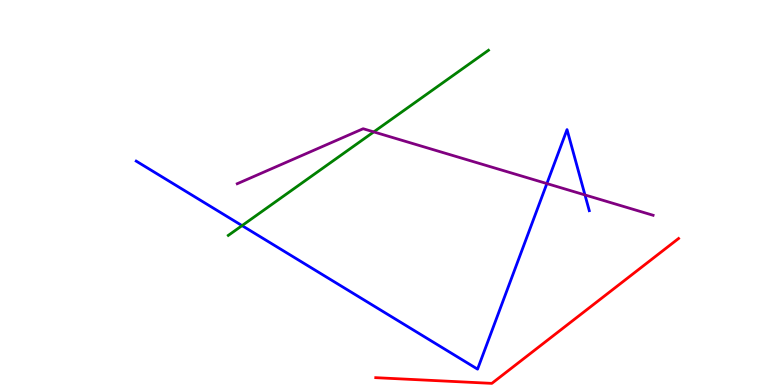[{'lines': ['blue', 'red'], 'intersections': []}, {'lines': ['green', 'red'], 'intersections': []}, {'lines': ['purple', 'red'], 'intersections': []}, {'lines': ['blue', 'green'], 'intersections': [{'x': 3.12, 'y': 4.14}]}, {'lines': ['blue', 'purple'], 'intersections': [{'x': 7.06, 'y': 5.23}, {'x': 7.55, 'y': 4.94}]}, {'lines': ['green', 'purple'], 'intersections': [{'x': 4.82, 'y': 6.57}]}]